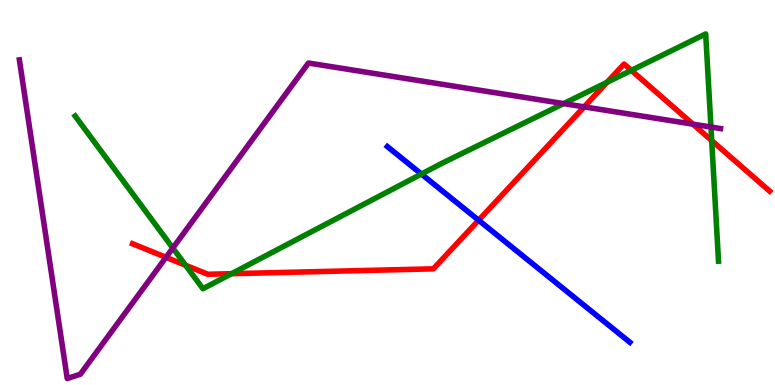[{'lines': ['blue', 'red'], 'intersections': [{'x': 6.18, 'y': 4.28}]}, {'lines': ['green', 'red'], 'intersections': [{'x': 2.39, 'y': 3.11}, {'x': 2.99, 'y': 2.89}, {'x': 7.83, 'y': 7.86}, {'x': 8.15, 'y': 8.17}, {'x': 9.18, 'y': 6.35}]}, {'lines': ['purple', 'red'], 'intersections': [{'x': 2.14, 'y': 3.32}, {'x': 7.54, 'y': 7.22}, {'x': 8.94, 'y': 6.77}]}, {'lines': ['blue', 'green'], 'intersections': [{'x': 5.44, 'y': 5.48}]}, {'lines': ['blue', 'purple'], 'intersections': []}, {'lines': ['green', 'purple'], 'intersections': [{'x': 2.23, 'y': 3.56}, {'x': 7.27, 'y': 7.31}, {'x': 9.17, 'y': 6.7}]}]